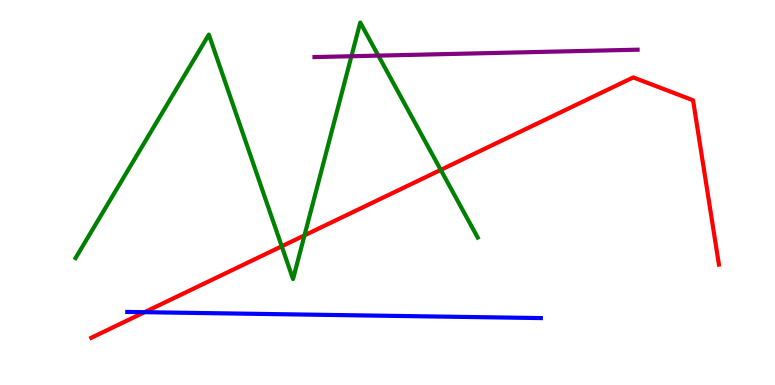[{'lines': ['blue', 'red'], 'intersections': [{'x': 1.87, 'y': 1.89}]}, {'lines': ['green', 'red'], 'intersections': [{'x': 3.64, 'y': 3.6}, {'x': 3.93, 'y': 3.89}, {'x': 5.69, 'y': 5.59}]}, {'lines': ['purple', 'red'], 'intersections': []}, {'lines': ['blue', 'green'], 'intersections': []}, {'lines': ['blue', 'purple'], 'intersections': []}, {'lines': ['green', 'purple'], 'intersections': [{'x': 4.53, 'y': 8.54}, {'x': 4.88, 'y': 8.56}]}]